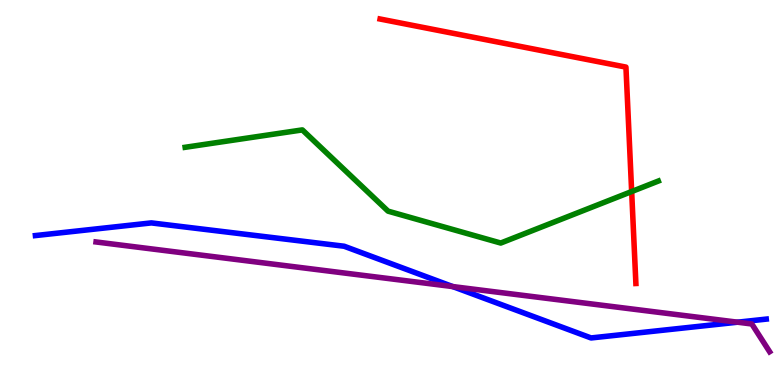[{'lines': ['blue', 'red'], 'intersections': []}, {'lines': ['green', 'red'], 'intersections': [{'x': 8.15, 'y': 5.02}]}, {'lines': ['purple', 'red'], 'intersections': []}, {'lines': ['blue', 'green'], 'intersections': []}, {'lines': ['blue', 'purple'], 'intersections': [{'x': 5.84, 'y': 2.56}, {'x': 9.52, 'y': 1.63}]}, {'lines': ['green', 'purple'], 'intersections': []}]